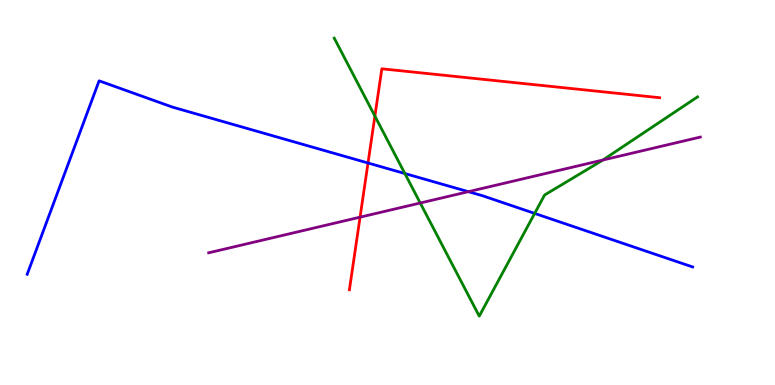[{'lines': ['blue', 'red'], 'intersections': [{'x': 4.75, 'y': 5.77}]}, {'lines': ['green', 'red'], 'intersections': [{'x': 4.84, 'y': 6.98}]}, {'lines': ['purple', 'red'], 'intersections': [{'x': 4.65, 'y': 4.36}]}, {'lines': ['blue', 'green'], 'intersections': [{'x': 5.22, 'y': 5.49}, {'x': 6.9, 'y': 4.46}]}, {'lines': ['blue', 'purple'], 'intersections': [{'x': 6.04, 'y': 5.02}]}, {'lines': ['green', 'purple'], 'intersections': [{'x': 5.42, 'y': 4.73}, {'x': 7.78, 'y': 5.84}]}]